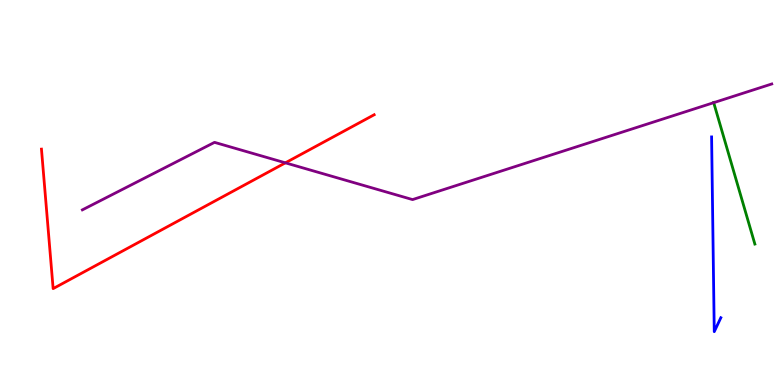[{'lines': ['blue', 'red'], 'intersections': []}, {'lines': ['green', 'red'], 'intersections': []}, {'lines': ['purple', 'red'], 'intersections': [{'x': 3.68, 'y': 5.77}]}, {'lines': ['blue', 'green'], 'intersections': []}, {'lines': ['blue', 'purple'], 'intersections': []}, {'lines': ['green', 'purple'], 'intersections': [{'x': 9.21, 'y': 7.33}]}]